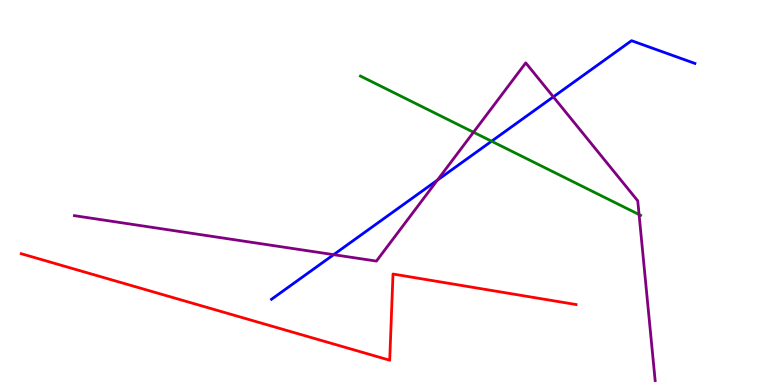[{'lines': ['blue', 'red'], 'intersections': []}, {'lines': ['green', 'red'], 'intersections': []}, {'lines': ['purple', 'red'], 'intersections': []}, {'lines': ['blue', 'green'], 'intersections': [{'x': 6.34, 'y': 6.33}]}, {'lines': ['blue', 'purple'], 'intersections': [{'x': 4.3, 'y': 3.39}, {'x': 5.64, 'y': 5.32}, {'x': 7.14, 'y': 7.48}]}, {'lines': ['green', 'purple'], 'intersections': [{'x': 6.11, 'y': 6.57}, {'x': 8.25, 'y': 4.43}]}]